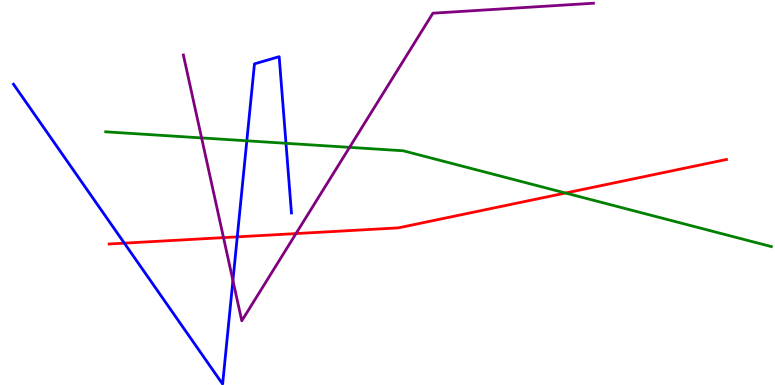[{'lines': ['blue', 'red'], 'intersections': [{'x': 1.6, 'y': 3.68}, {'x': 3.06, 'y': 3.85}]}, {'lines': ['green', 'red'], 'intersections': [{'x': 7.3, 'y': 4.99}]}, {'lines': ['purple', 'red'], 'intersections': [{'x': 2.88, 'y': 3.83}, {'x': 3.82, 'y': 3.93}]}, {'lines': ['blue', 'green'], 'intersections': [{'x': 3.18, 'y': 6.34}, {'x': 3.69, 'y': 6.28}]}, {'lines': ['blue', 'purple'], 'intersections': [{'x': 3.01, 'y': 2.72}]}, {'lines': ['green', 'purple'], 'intersections': [{'x': 2.6, 'y': 6.42}, {'x': 4.51, 'y': 6.17}]}]